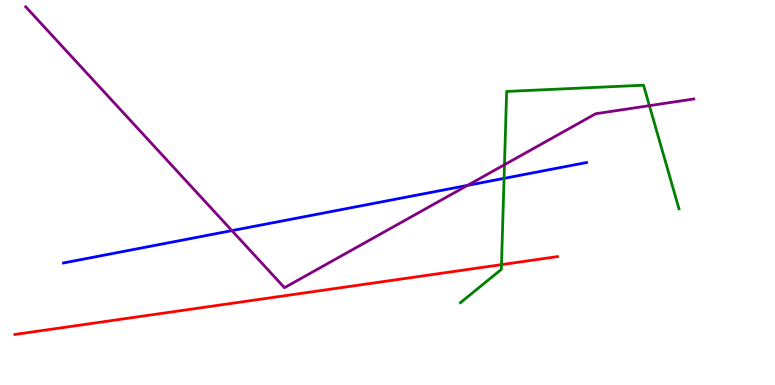[{'lines': ['blue', 'red'], 'intersections': []}, {'lines': ['green', 'red'], 'intersections': [{'x': 6.47, 'y': 3.13}]}, {'lines': ['purple', 'red'], 'intersections': []}, {'lines': ['blue', 'green'], 'intersections': [{'x': 6.5, 'y': 5.37}]}, {'lines': ['blue', 'purple'], 'intersections': [{'x': 2.99, 'y': 4.01}, {'x': 6.03, 'y': 5.18}]}, {'lines': ['green', 'purple'], 'intersections': [{'x': 6.51, 'y': 5.72}, {'x': 8.38, 'y': 7.26}]}]